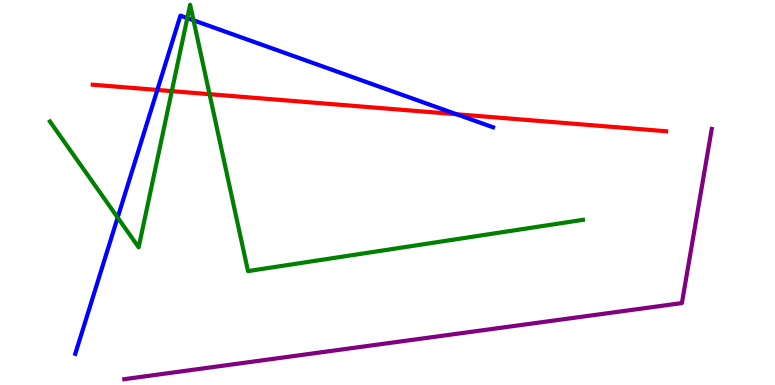[{'lines': ['blue', 'red'], 'intersections': [{'x': 2.03, 'y': 7.66}, {'x': 5.89, 'y': 7.03}]}, {'lines': ['green', 'red'], 'intersections': [{'x': 2.22, 'y': 7.63}, {'x': 2.7, 'y': 7.55}]}, {'lines': ['purple', 'red'], 'intersections': []}, {'lines': ['blue', 'green'], 'intersections': [{'x': 1.52, 'y': 4.35}, {'x': 2.42, 'y': 9.53}, {'x': 2.5, 'y': 9.47}]}, {'lines': ['blue', 'purple'], 'intersections': []}, {'lines': ['green', 'purple'], 'intersections': []}]